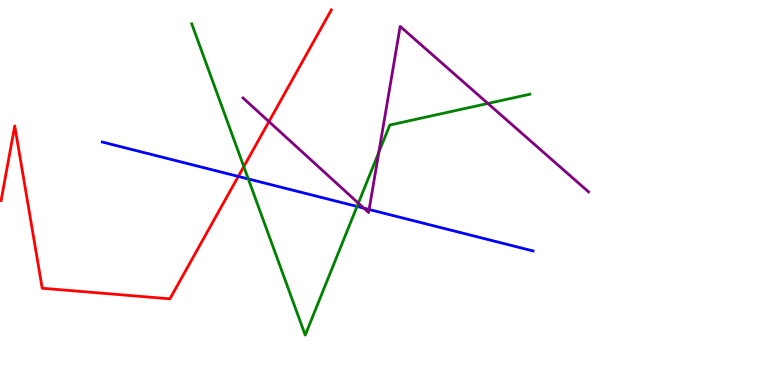[{'lines': ['blue', 'red'], 'intersections': [{'x': 3.07, 'y': 5.42}]}, {'lines': ['green', 'red'], 'intersections': [{'x': 3.15, 'y': 5.67}]}, {'lines': ['purple', 'red'], 'intersections': [{'x': 3.47, 'y': 6.84}]}, {'lines': ['blue', 'green'], 'intersections': [{'x': 3.2, 'y': 5.35}, {'x': 4.61, 'y': 4.64}]}, {'lines': ['blue', 'purple'], 'intersections': [{'x': 4.69, 'y': 4.59}, {'x': 4.76, 'y': 4.56}]}, {'lines': ['green', 'purple'], 'intersections': [{'x': 4.62, 'y': 4.72}, {'x': 4.89, 'y': 6.04}, {'x': 6.3, 'y': 7.31}]}]